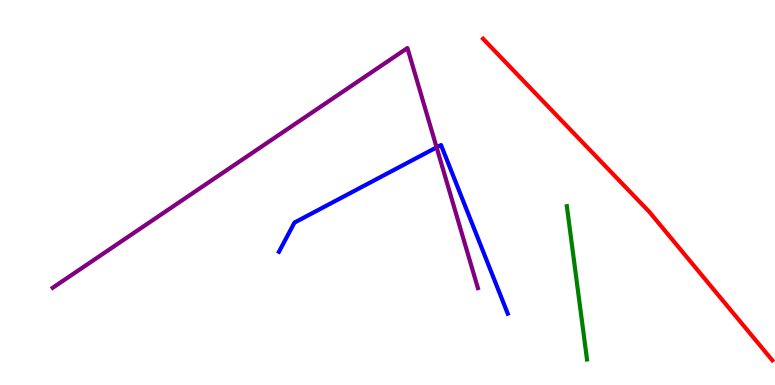[{'lines': ['blue', 'red'], 'intersections': []}, {'lines': ['green', 'red'], 'intersections': []}, {'lines': ['purple', 'red'], 'intersections': []}, {'lines': ['blue', 'green'], 'intersections': []}, {'lines': ['blue', 'purple'], 'intersections': [{'x': 5.63, 'y': 6.17}]}, {'lines': ['green', 'purple'], 'intersections': []}]